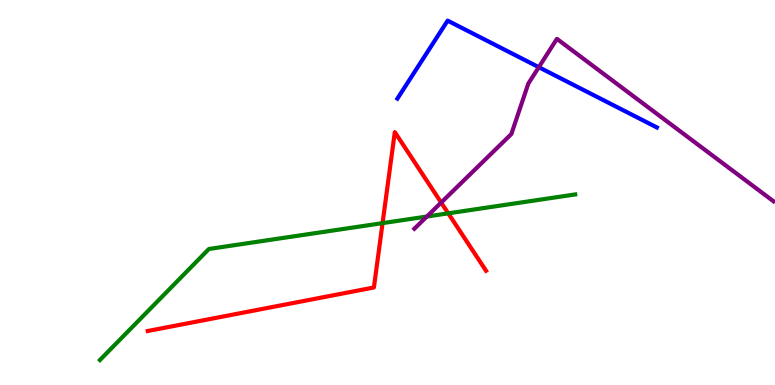[{'lines': ['blue', 'red'], 'intersections': []}, {'lines': ['green', 'red'], 'intersections': [{'x': 4.94, 'y': 4.2}, {'x': 5.78, 'y': 4.46}]}, {'lines': ['purple', 'red'], 'intersections': [{'x': 5.69, 'y': 4.74}]}, {'lines': ['blue', 'green'], 'intersections': []}, {'lines': ['blue', 'purple'], 'intersections': [{'x': 6.95, 'y': 8.26}]}, {'lines': ['green', 'purple'], 'intersections': [{'x': 5.51, 'y': 4.38}]}]